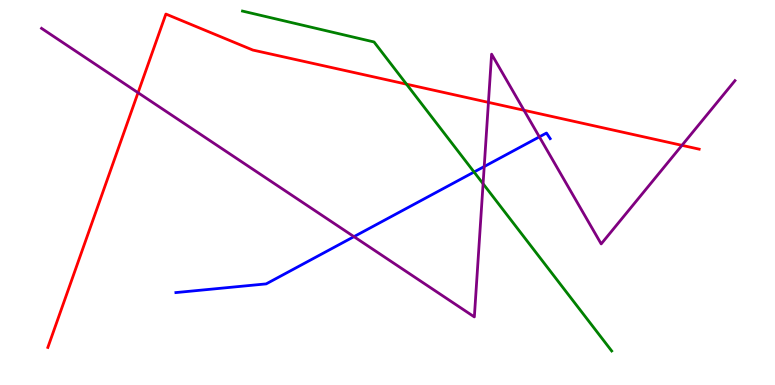[{'lines': ['blue', 'red'], 'intersections': []}, {'lines': ['green', 'red'], 'intersections': [{'x': 5.25, 'y': 7.81}]}, {'lines': ['purple', 'red'], 'intersections': [{'x': 1.78, 'y': 7.59}, {'x': 6.3, 'y': 7.34}, {'x': 6.76, 'y': 7.14}, {'x': 8.8, 'y': 6.22}]}, {'lines': ['blue', 'green'], 'intersections': [{'x': 6.12, 'y': 5.53}]}, {'lines': ['blue', 'purple'], 'intersections': [{'x': 4.57, 'y': 3.85}, {'x': 6.25, 'y': 5.67}, {'x': 6.96, 'y': 6.44}]}, {'lines': ['green', 'purple'], 'intersections': [{'x': 6.23, 'y': 5.23}]}]